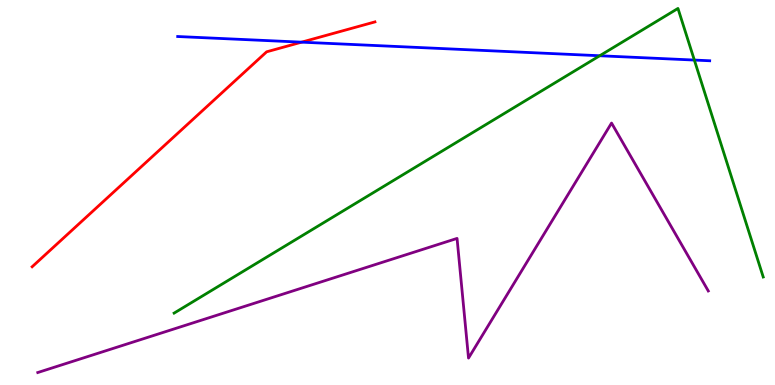[{'lines': ['blue', 'red'], 'intersections': [{'x': 3.89, 'y': 8.9}]}, {'lines': ['green', 'red'], 'intersections': []}, {'lines': ['purple', 'red'], 'intersections': []}, {'lines': ['blue', 'green'], 'intersections': [{'x': 7.74, 'y': 8.55}, {'x': 8.96, 'y': 8.44}]}, {'lines': ['blue', 'purple'], 'intersections': []}, {'lines': ['green', 'purple'], 'intersections': []}]